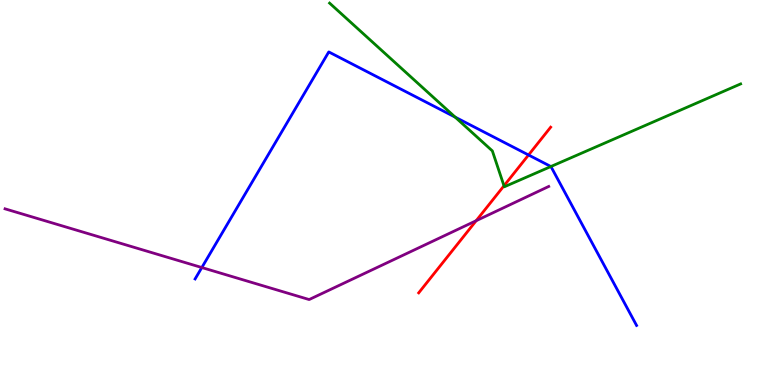[{'lines': ['blue', 'red'], 'intersections': [{'x': 6.82, 'y': 5.97}]}, {'lines': ['green', 'red'], 'intersections': [{'x': 6.5, 'y': 5.17}]}, {'lines': ['purple', 'red'], 'intersections': [{'x': 6.14, 'y': 4.27}]}, {'lines': ['blue', 'green'], 'intersections': [{'x': 5.87, 'y': 6.96}, {'x': 7.11, 'y': 5.67}]}, {'lines': ['blue', 'purple'], 'intersections': [{'x': 2.6, 'y': 3.05}]}, {'lines': ['green', 'purple'], 'intersections': []}]